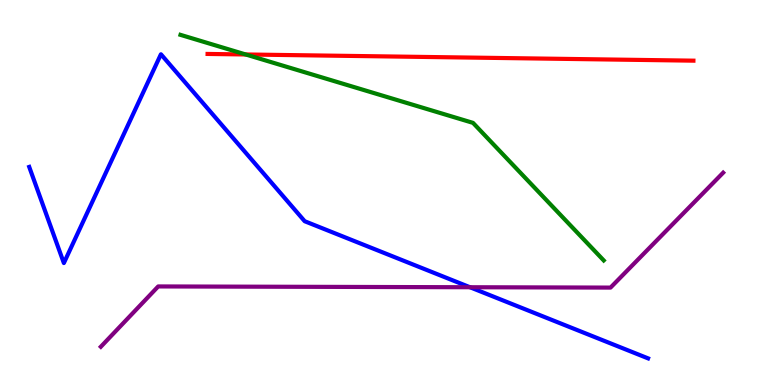[{'lines': ['blue', 'red'], 'intersections': []}, {'lines': ['green', 'red'], 'intersections': [{'x': 3.17, 'y': 8.59}]}, {'lines': ['purple', 'red'], 'intersections': []}, {'lines': ['blue', 'green'], 'intersections': []}, {'lines': ['blue', 'purple'], 'intersections': [{'x': 6.06, 'y': 2.54}]}, {'lines': ['green', 'purple'], 'intersections': []}]